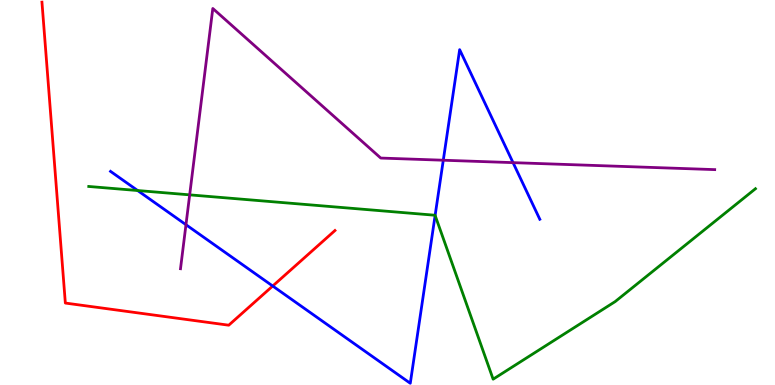[{'lines': ['blue', 'red'], 'intersections': [{'x': 3.52, 'y': 2.57}]}, {'lines': ['green', 'red'], 'intersections': []}, {'lines': ['purple', 'red'], 'intersections': []}, {'lines': ['blue', 'green'], 'intersections': [{'x': 1.78, 'y': 5.05}, {'x': 5.61, 'y': 4.4}]}, {'lines': ['blue', 'purple'], 'intersections': [{'x': 2.4, 'y': 4.16}, {'x': 5.72, 'y': 5.84}, {'x': 6.62, 'y': 5.78}]}, {'lines': ['green', 'purple'], 'intersections': [{'x': 2.45, 'y': 4.94}]}]